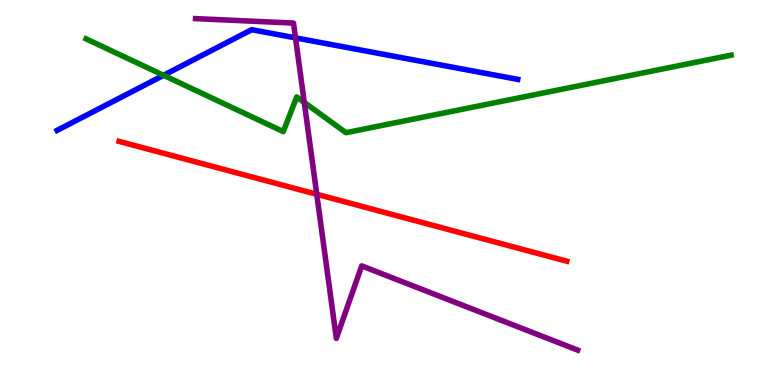[{'lines': ['blue', 'red'], 'intersections': []}, {'lines': ['green', 'red'], 'intersections': []}, {'lines': ['purple', 'red'], 'intersections': [{'x': 4.09, 'y': 4.95}]}, {'lines': ['blue', 'green'], 'intersections': [{'x': 2.11, 'y': 8.04}]}, {'lines': ['blue', 'purple'], 'intersections': [{'x': 3.81, 'y': 9.02}]}, {'lines': ['green', 'purple'], 'intersections': [{'x': 3.93, 'y': 7.34}]}]